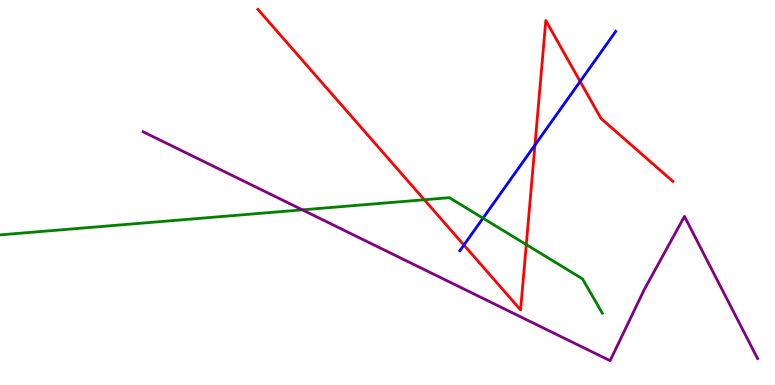[{'lines': ['blue', 'red'], 'intersections': [{'x': 5.99, 'y': 3.63}, {'x': 6.9, 'y': 6.23}, {'x': 7.49, 'y': 7.88}]}, {'lines': ['green', 'red'], 'intersections': [{'x': 5.47, 'y': 4.81}, {'x': 6.79, 'y': 3.65}]}, {'lines': ['purple', 'red'], 'intersections': []}, {'lines': ['blue', 'green'], 'intersections': [{'x': 6.23, 'y': 4.33}]}, {'lines': ['blue', 'purple'], 'intersections': []}, {'lines': ['green', 'purple'], 'intersections': [{'x': 3.9, 'y': 4.55}]}]